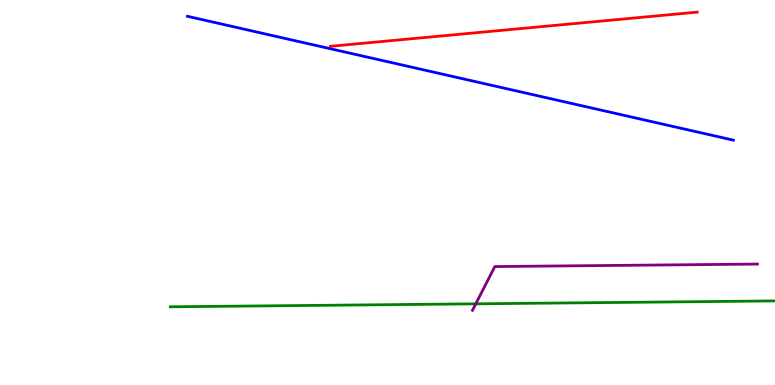[{'lines': ['blue', 'red'], 'intersections': []}, {'lines': ['green', 'red'], 'intersections': []}, {'lines': ['purple', 'red'], 'intersections': []}, {'lines': ['blue', 'green'], 'intersections': []}, {'lines': ['blue', 'purple'], 'intersections': []}, {'lines': ['green', 'purple'], 'intersections': [{'x': 6.14, 'y': 2.11}]}]